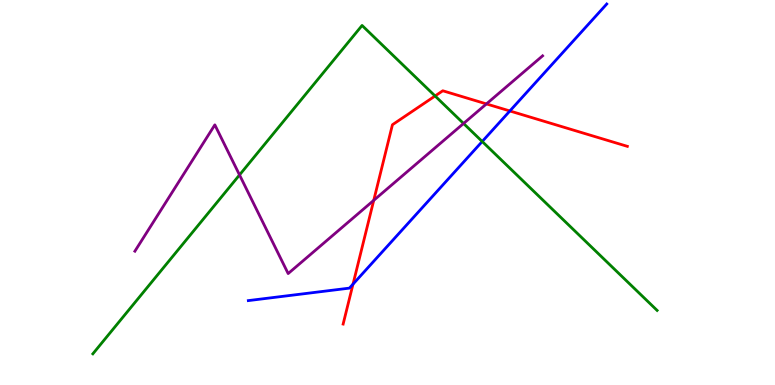[{'lines': ['blue', 'red'], 'intersections': [{'x': 4.56, 'y': 2.62}, {'x': 6.58, 'y': 7.12}]}, {'lines': ['green', 'red'], 'intersections': [{'x': 5.61, 'y': 7.51}]}, {'lines': ['purple', 'red'], 'intersections': [{'x': 4.82, 'y': 4.8}, {'x': 6.28, 'y': 7.3}]}, {'lines': ['blue', 'green'], 'intersections': [{'x': 6.22, 'y': 6.32}]}, {'lines': ['blue', 'purple'], 'intersections': []}, {'lines': ['green', 'purple'], 'intersections': [{'x': 3.09, 'y': 5.46}, {'x': 5.98, 'y': 6.79}]}]